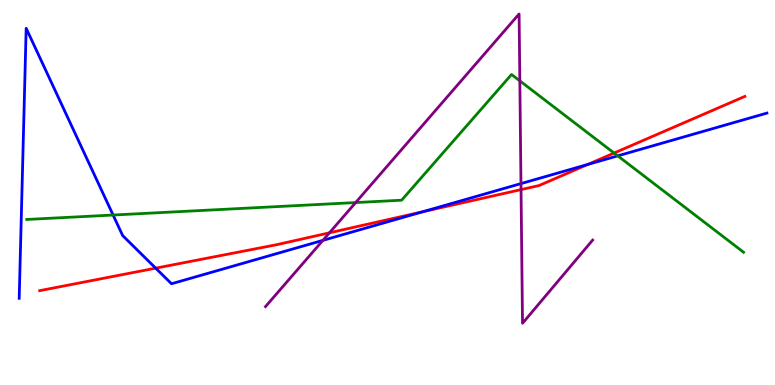[{'lines': ['blue', 'red'], 'intersections': [{'x': 2.01, 'y': 3.03}, {'x': 5.45, 'y': 4.5}, {'x': 7.58, 'y': 5.73}]}, {'lines': ['green', 'red'], 'intersections': [{'x': 7.92, 'y': 6.02}]}, {'lines': ['purple', 'red'], 'intersections': [{'x': 4.25, 'y': 3.95}, {'x': 6.72, 'y': 5.08}]}, {'lines': ['blue', 'green'], 'intersections': [{'x': 1.46, 'y': 4.41}, {'x': 7.97, 'y': 5.95}]}, {'lines': ['blue', 'purple'], 'intersections': [{'x': 4.17, 'y': 3.76}, {'x': 6.72, 'y': 5.23}]}, {'lines': ['green', 'purple'], 'intersections': [{'x': 4.59, 'y': 4.74}, {'x': 6.71, 'y': 7.9}]}]